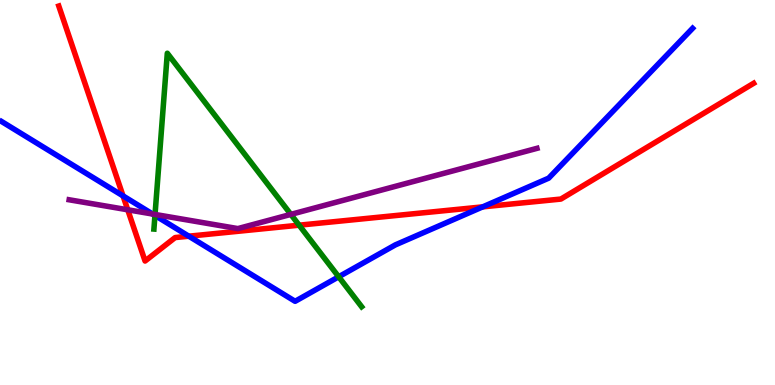[{'lines': ['blue', 'red'], 'intersections': [{'x': 1.59, 'y': 4.91}, {'x': 2.44, 'y': 3.87}, {'x': 6.23, 'y': 4.63}]}, {'lines': ['green', 'red'], 'intersections': [{'x': 3.86, 'y': 4.15}]}, {'lines': ['purple', 'red'], 'intersections': [{'x': 1.65, 'y': 4.55}]}, {'lines': ['blue', 'green'], 'intersections': [{'x': 2.0, 'y': 4.4}, {'x': 4.37, 'y': 2.81}]}, {'lines': ['blue', 'purple'], 'intersections': [{'x': 1.97, 'y': 4.44}]}, {'lines': ['green', 'purple'], 'intersections': [{'x': 2.0, 'y': 4.43}, {'x': 3.75, 'y': 4.43}]}]